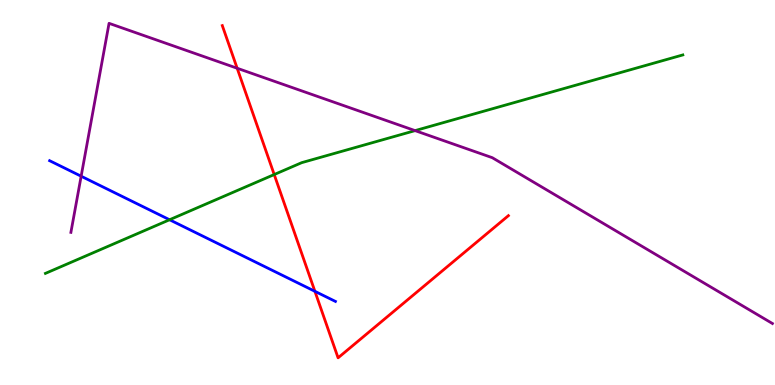[{'lines': ['blue', 'red'], 'intersections': [{'x': 4.06, 'y': 2.43}]}, {'lines': ['green', 'red'], 'intersections': [{'x': 3.54, 'y': 5.47}]}, {'lines': ['purple', 'red'], 'intersections': [{'x': 3.06, 'y': 8.23}]}, {'lines': ['blue', 'green'], 'intersections': [{'x': 2.19, 'y': 4.29}]}, {'lines': ['blue', 'purple'], 'intersections': [{'x': 1.05, 'y': 5.42}]}, {'lines': ['green', 'purple'], 'intersections': [{'x': 5.36, 'y': 6.61}]}]